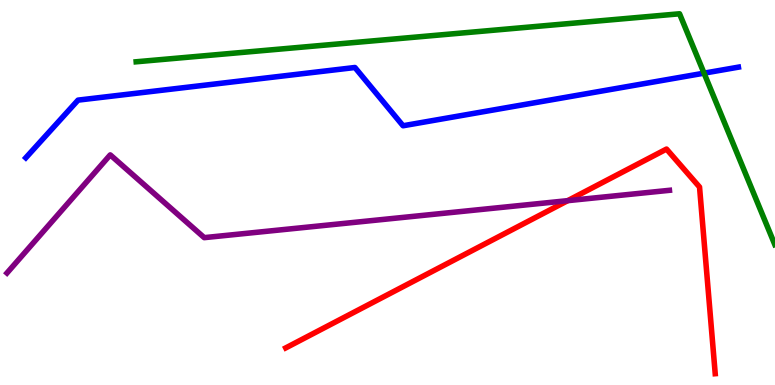[{'lines': ['blue', 'red'], 'intersections': []}, {'lines': ['green', 'red'], 'intersections': []}, {'lines': ['purple', 'red'], 'intersections': [{'x': 7.33, 'y': 4.79}]}, {'lines': ['blue', 'green'], 'intersections': [{'x': 9.08, 'y': 8.1}]}, {'lines': ['blue', 'purple'], 'intersections': []}, {'lines': ['green', 'purple'], 'intersections': []}]